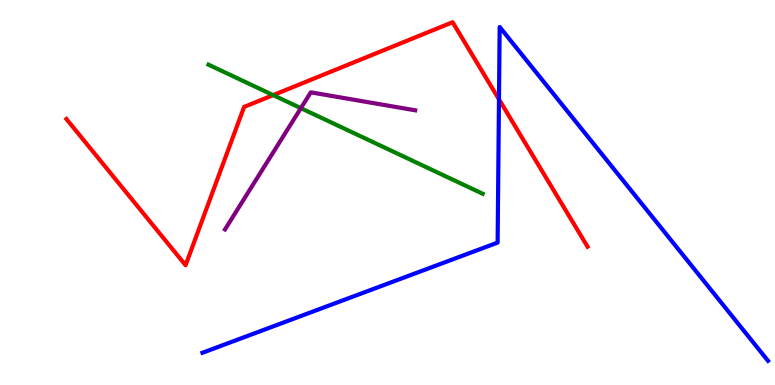[{'lines': ['blue', 'red'], 'intersections': [{'x': 6.44, 'y': 7.42}]}, {'lines': ['green', 'red'], 'intersections': [{'x': 3.52, 'y': 7.53}]}, {'lines': ['purple', 'red'], 'intersections': []}, {'lines': ['blue', 'green'], 'intersections': []}, {'lines': ['blue', 'purple'], 'intersections': []}, {'lines': ['green', 'purple'], 'intersections': [{'x': 3.88, 'y': 7.19}]}]